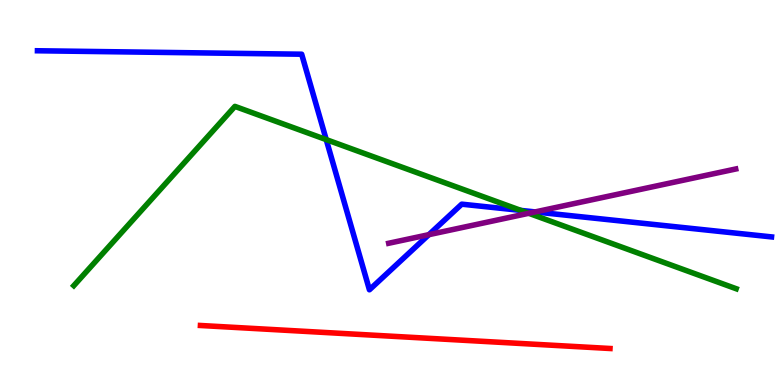[{'lines': ['blue', 'red'], 'intersections': []}, {'lines': ['green', 'red'], 'intersections': []}, {'lines': ['purple', 'red'], 'intersections': []}, {'lines': ['blue', 'green'], 'intersections': [{'x': 4.21, 'y': 6.37}, {'x': 6.72, 'y': 4.53}]}, {'lines': ['blue', 'purple'], 'intersections': [{'x': 5.53, 'y': 3.9}, {'x': 6.91, 'y': 4.5}]}, {'lines': ['green', 'purple'], 'intersections': [{'x': 6.82, 'y': 4.46}]}]